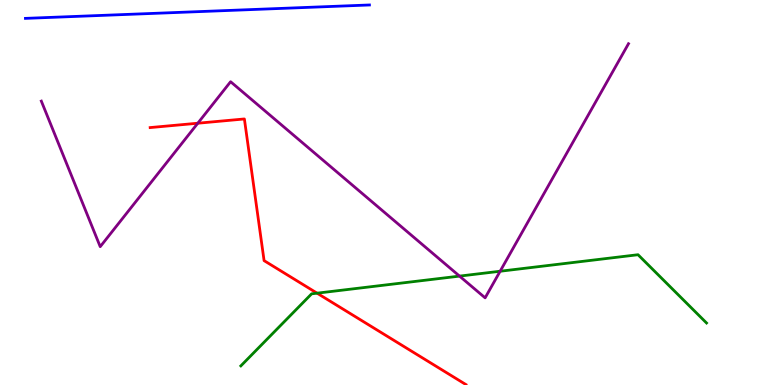[{'lines': ['blue', 'red'], 'intersections': []}, {'lines': ['green', 'red'], 'intersections': [{'x': 4.09, 'y': 2.39}]}, {'lines': ['purple', 'red'], 'intersections': [{'x': 2.55, 'y': 6.8}]}, {'lines': ['blue', 'green'], 'intersections': []}, {'lines': ['blue', 'purple'], 'intersections': []}, {'lines': ['green', 'purple'], 'intersections': [{'x': 5.93, 'y': 2.83}, {'x': 6.45, 'y': 2.95}]}]